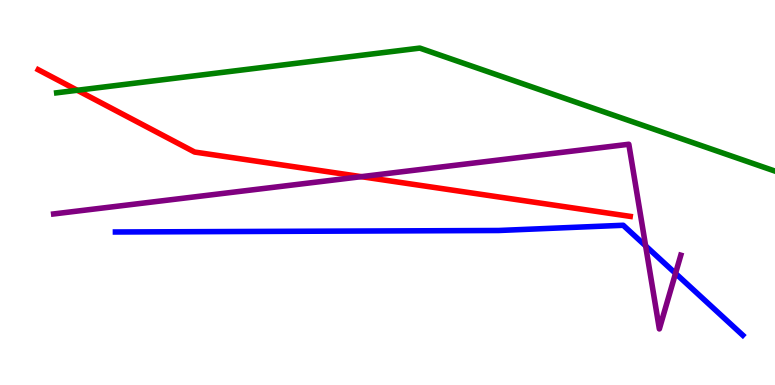[{'lines': ['blue', 'red'], 'intersections': []}, {'lines': ['green', 'red'], 'intersections': [{'x': 0.997, 'y': 7.66}]}, {'lines': ['purple', 'red'], 'intersections': [{'x': 4.66, 'y': 5.41}]}, {'lines': ['blue', 'green'], 'intersections': []}, {'lines': ['blue', 'purple'], 'intersections': [{'x': 8.33, 'y': 3.61}, {'x': 8.72, 'y': 2.9}]}, {'lines': ['green', 'purple'], 'intersections': []}]